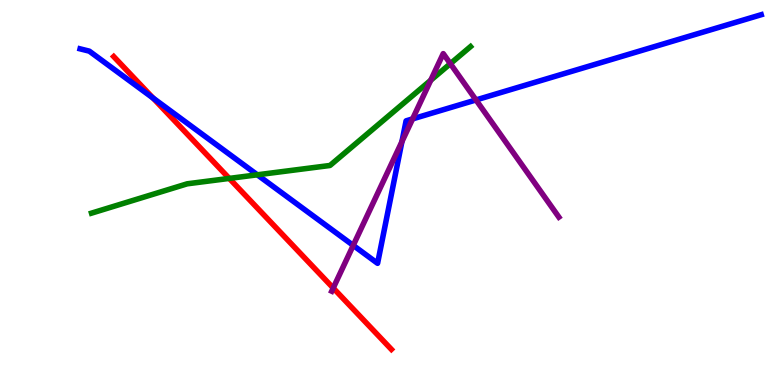[{'lines': ['blue', 'red'], 'intersections': [{'x': 1.98, 'y': 7.45}]}, {'lines': ['green', 'red'], 'intersections': [{'x': 2.96, 'y': 5.37}]}, {'lines': ['purple', 'red'], 'intersections': [{'x': 4.3, 'y': 2.52}]}, {'lines': ['blue', 'green'], 'intersections': [{'x': 3.32, 'y': 5.46}]}, {'lines': ['blue', 'purple'], 'intersections': [{'x': 4.56, 'y': 3.63}, {'x': 5.19, 'y': 6.32}, {'x': 5.32, 'y': 6.91}, {'x': 6.14, 'y': 7.4}]}, {'lines': ['green', 'purple'], 'intersections': [{'x': 5.56, 'y': 7.91}, {'x': 5.81, 'y': 8.35}]}]